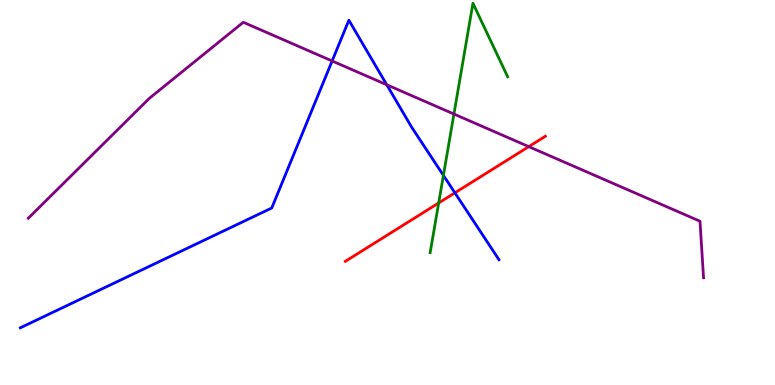[{'lines': ['blue', 'red'], 'intersections': [{'x': 5.87, 'y': 4.99}]}, {'lines': ['green', 'red'], 'intersections': [{'x': 5.66, 'y': 4.73}]}, {'lines': ['purple', 'red'], 'intersections': [{'x': 6.82, 'y': 6.19}]}, {'lines': ['blue', 'green'], 'intersections': [{'x': 5.72, 'y': 5.44}]}, {'lines': ['blue', 'purple'], 'intersections': [{'x': 4.29, 'y': 8.42}, {'x': 4.99, 'y': 7.8}]}, {'lines': ['green', 'purple'], 'intersections': [{'x': 5.86, 'y': 7.04}]}]